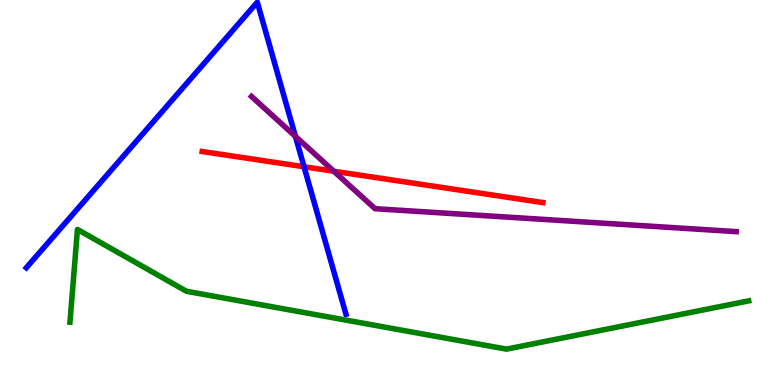[{'lines': ['blue', 'red'], 'intersections': [{'x': 3.92, 'y': 5.67}]}, {'lines': ['green', 'red'], 'intersections': []}, {'lines': ['purple', 'red'], 'intersections': [{'x': 4.31, 'y': 5.55}]}, {'lines': ['blue', 'green'], 'intersections': []}, {'lines': ['blue', 'purple'], 'intersections': [{'x': 3.81, 'y': 6.46}]}, {'lines': ['green', 'purple'], 'intersections': []}]